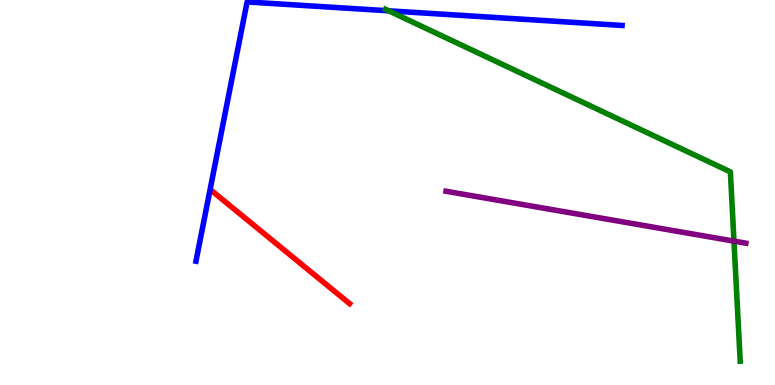[{'lines': ['blue', 'red'], 'intersections': []}, {'lines': ['green', 'red'], 'intersections': []}, {'lines': ['purple', 'red'], 'intersections': []}, {'lines': ['blue', 'green'], 'intersections': [{'x': 5.02, 'y': 9.72}]}, {'lines': ['blue', 'purple'], 'intersections': []}, {'lines': ['green', 'purple'], 'intersections': [{'x': 9.47, 'y': 3.74}]}]